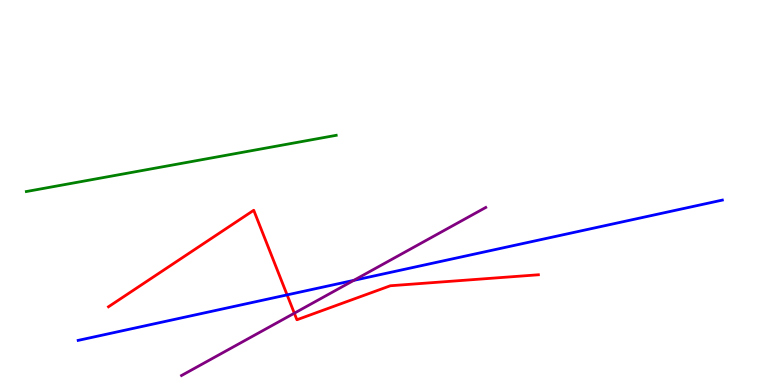[{'lines': ['blue', 'red'], 'intersections': [{'x': 3.7, 'y': 2.34}]}, {'lines': ['green', 'red'], 'intersections': []}, {'lines': ['purple', 'red'], 'intersections': [{'x': 3.8, 'y': 1.86}]}, {'lines': ['blue', 'green'], 'intersections': []}, {'lines': ['blue', 'purple'], 'intersections': [{'x': 4.56, 'y': 2.72}]}, {'lines': ['green', 'purple'], 'intersections': []}]